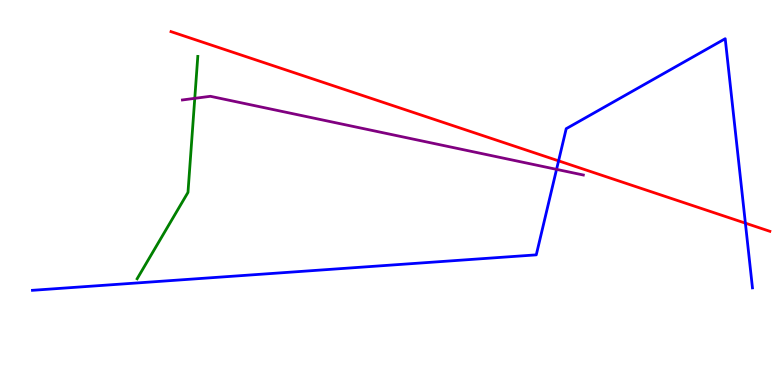[{'lines': ['blue', 'red'], 'intersections': [{'x': 7.21, 'y': 5.82}, {'x': 9.62, 'y': 4.2}]}, {'lines': ['green', 'red'], 'intersections': []}, {'lines': ['purple', 'red'], 'intersections': []}, {'lines': ['blue', 'green'], 'intersections': []}, {'lines': ['blue', 'purple'], 'intersections': [{'x': 7.18, 'y': 5.6}]}, {'lines': ['green', 'purple'], 'intersections': [{'x': 2.51, 'y': 7.45}]}]